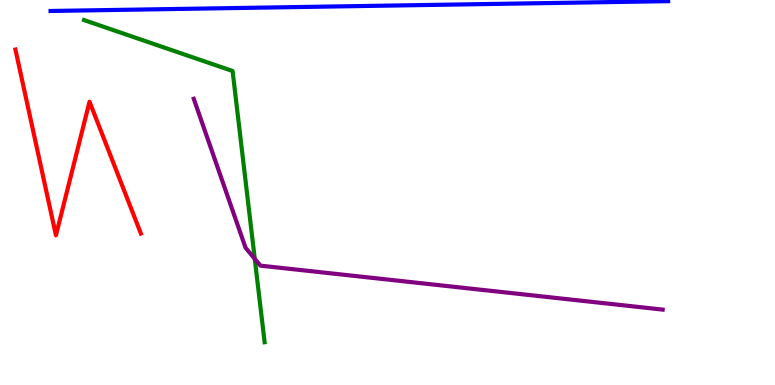[{'lines': ['blue', 'red'], 'intersections': []}, {'lines': ['green', 'red'], 'intersections': []}, {'lines': ['purple', 'red'], 'intersections': []}, {'lines': ['blue', 'green'], 'intersections': []}, {'lines': ['blue', 'purple'], 'intersections': []}, {'lines': ['green', 'purple'], 'intersections': [{'x': 3.29, 'y': 3.28}]}]